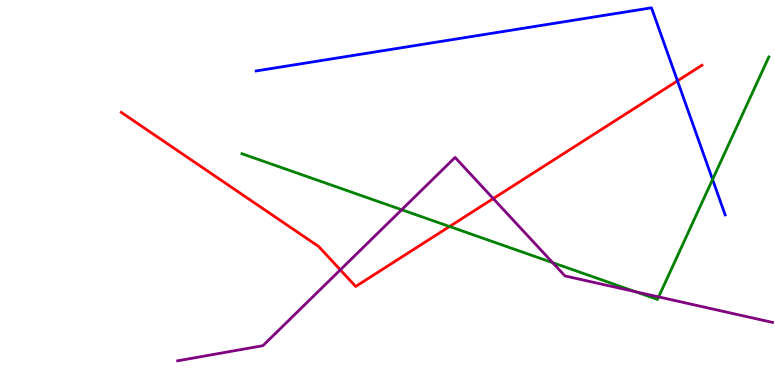[{'lines': ['blue', 'red'], 'intersections': [{'x': 8.74, 'y': 7.9}]}, {'lines': ['green', 'red'], 'intersections': [{'x': 5.8, 'y': 4.12}]}, {'lines': ['purple', 'red'], 'intersections': [{'x': 4.39, 'y': 2.99}, {'x': 6.36, 'y': 4.84}]}, {'lines': ['blue', 'green'], 'intersections': [{'x': 9.19, 'y': 5.34}]}, {'lines': ['blue', 'purple'], 'intersections': []}, {'lines': ['green', 'purple'], 'intersections': [{'x': 5.18, 'y': 4.55}, {'x': 7.13, 'y': 3.18}, {'x': 8.2, 'y': 2.42}, {'x': 8.5, 'y': 2.29}]}]